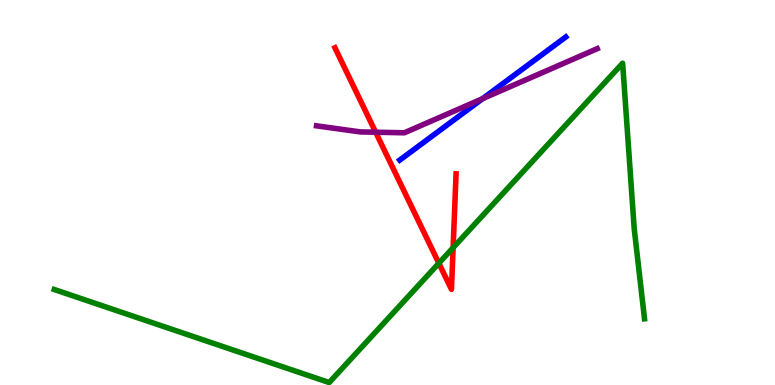[{'lines': ['blue', 'red'], 'intersections': []}, {'lines': ['green', 'red'], 'intersections': [{'x': 5.66, 'y': 3.16}, {'x': 5.85, 'y': 3.57}]}, {'lines': ['purple', 'red'], 'intersections': [{'x': 4.85, 'y': 6.57}]}, {'lines': ['blue', 'green'], 'intersections': []}, {'lines': ['blue', 'purple'], 'intersections': [{'x': 6.23, 'y': 7.44}]}, {'lines': ['green', 'purple'], 'intersections': []}]